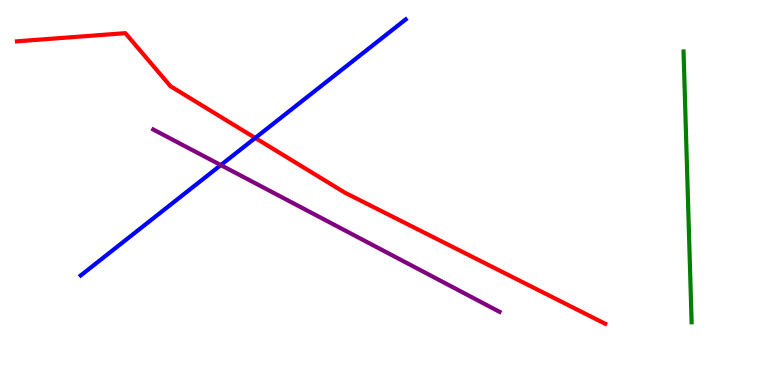[{'lines': ['blue', 'red'], 'intersections': [{'x': 3.29, 'y': 6.42}]}, {'lines': ['green', 'red'], 'intersections': []}, {'lines': ['purple', 'red'], 'intersections': []}, {'lines': ['blue', 'green'], 'intersections': []}, {'lines': ['blue', 'purple'], 'intersections': [{'x': 2.85, 'y': 5.71}]}, {'lines': ['green', 'purple'], 'intersections': []}]